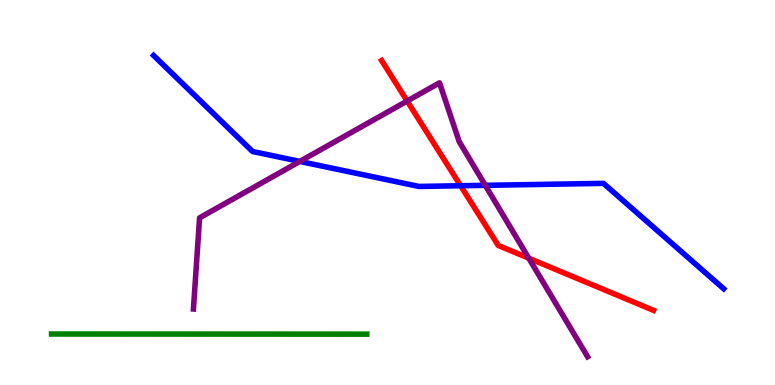[{'lines': ['blue', 'red'], 'intersections': [{'x': 5.94, 'y': 5.18}]}, {'lines': ['green', 'red'], 'intersections': []}, {'lines': ['purple', 'red'], 'intersections': [{'x': 5.25, 'y': 7.38}, {'x': 6.82, 'y': 3.29}]}, {'lines': ['blue', 'green'], 'intersections': []}, {'lines': ['blue', 'purple'], 'intersections': [{'x': 3.87, 'y': 5.81}, {'x': 6.26, 'y': 5.19}]}, {'lines': ['green', 'purple'], 'intersections': []}]